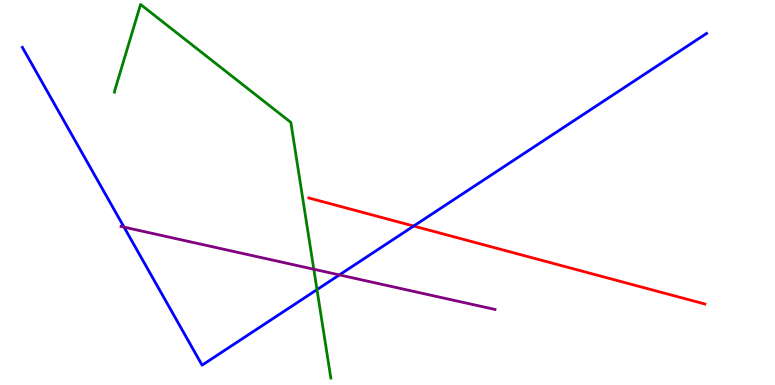[{'lines': ['blue', 'red'], 'intersections': [{'x': 5.34, 'y': 4.13}]}, {'lines': ['green', 'red'], 'intersections': []}, {'lines': ['purple', 'red'], 'intersections': []}, {'lines': ['blue', 'green'], 'intersections': [{'x': 4.09, 'y': 2.48}]}, {'lines': ['blue', 'purple'], 'intersections': [{'x': 1.6, 'y': 4.1}, {'x': 4.38, 'y': 2.86}]}, {'lines': ['green', 'purple'], 'intersections': [{'x': 4.05, 'y': 3.01}]}]